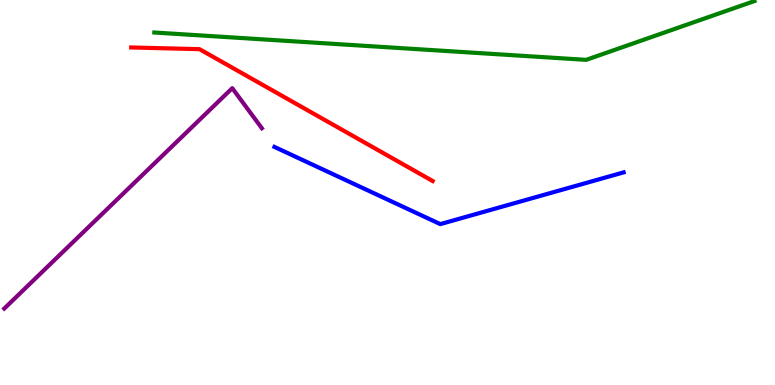[{'lines': ['blue', 'red'], 'intersections': []}, {'lines': ['green', 'red'], 'intersections': []}, {'lines': ['purple', 'red'], 'intersections': []}, {'lines': ['blue', 'green'], 'intersections': []}, {'lines': ['blue', 'purple'], 'intersections': []}, {'lines': ['green', 'purple'], 'intersections': []}]